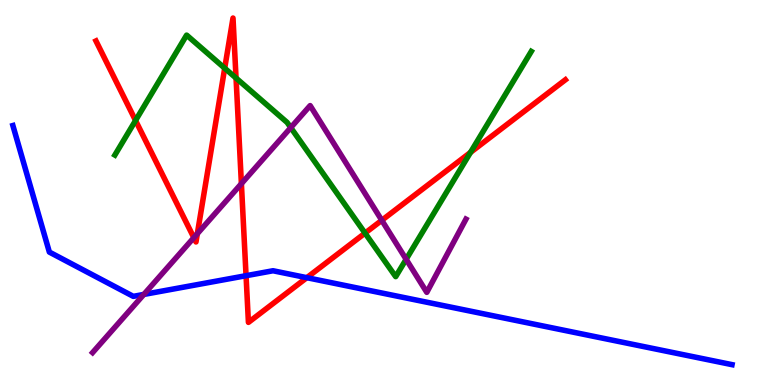[{'lines': ['blue', 'red'], 'intersections': [{'x': 3.17, 'y': 2.84}, {'x': 3.96, 'y': 2.79}]}, {'lines': ['green', 'red'], 'intersections': [{'x': 1.75, 'y': 6.87}, {'x': 2.9, 'y': 8.23}, {'x': 3.05, 'y': 7.97}, {'x': 4.71, 'y': 3.94}, {'x': 6.07, 'y': 6.04}]}, {'lines': ['purple', 'red'], 'intersections': [{'x': 2.5, 'y': 3.83}, {'x': 2.55, 'y': 3.93}, {'x': 3.11, 'y': 5.23}, {'x': 4.93, 'y': 4.28}]}, {'lines': ['blue', 'green'], 'intersections': []}, {'lines': ['blue', 'purple'], 'intersections': [{'x': 1.86, 'y': 2.35}]}, {'lines': ['green', 'purple'], 'intersections': [{'x': 3.75, 'y': 6.69}, {'x': 5.24, 'y': 3.27}]}]